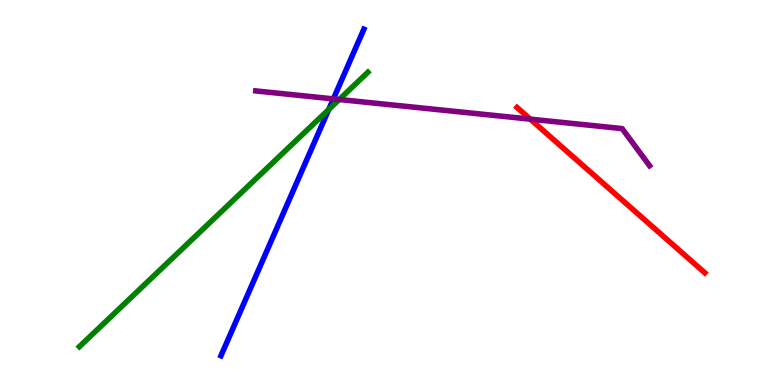[{'lines': ['blue', 'red'], 'intersections': []}, {'lines': ['green', 'red'], 'intersections': []}, {'lines': ['purple', 'red'], 'intersections': [{'x': 6.84, 'y': 6.91}]}, {'lines': ['blue', 'green'], 'intersections': [{'x': 4.24, 'y': 7.16}]}, {'lines': ['blue', 'purple'], 'intersections': [{'x': 4.3, 'y': 7.43}]}, {'lines': ['green', 'purple'], 'intersections': [{'x': 4.38, 'y': 7.42}]}]